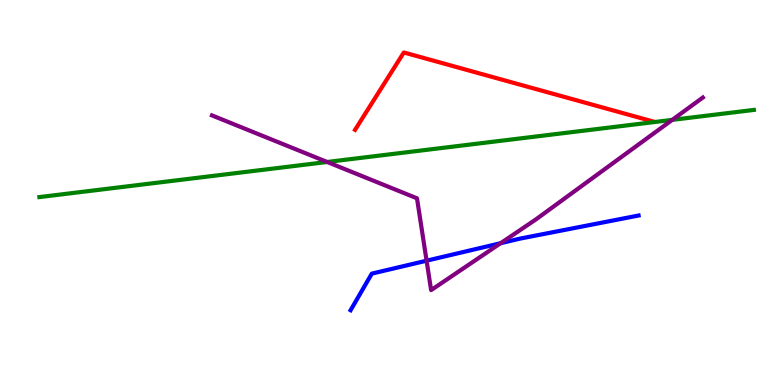[{'lines': ['blue', 'red'], 'intersections': []}, {'lines': ['green', 'red'], 'intersections': []}, {'lines': ['purple', 'red'], 'intersections': []}, {'lines': ['blue', 'green'], 'intersections': []}, {'lines': ['blue', 'purple'], 'intersections': [{'x': 5.5, 'y': 3.23}, {'x': 6.46, 'y': 3.68}]}, {'lines': ['green', 'purple'], 'intersections': [{'x': 4.22, 'y': 5.79}, {'x': 8.67, 'y': 6.89}]}]